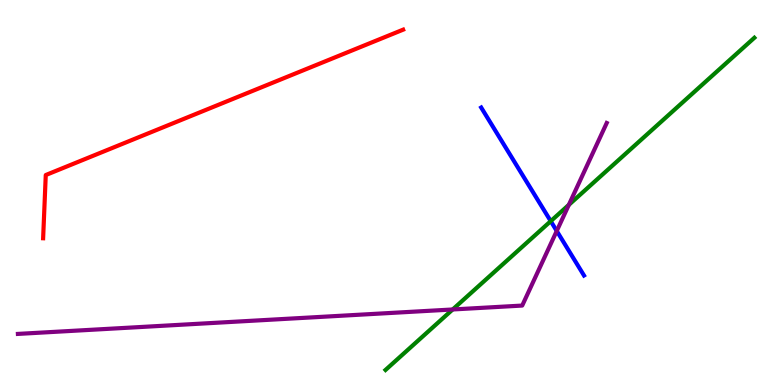[{'lines': ['blue', 'red'], 'intersections': []}, {'lines': ['green', 'red'], 'intersections': []}, {'lines': ['purple', 'red'], 'intersections': []}, {'lines': ['blue', 'green'], 'intersections': [{'x': 7.11, 'y': 4.26}]}, {'lines': ['blue', 'purple'], 'intersections': [{'x': 7.18, 'y': 4.0}]}, {'lines': ['green', 'purple'], 'intersections': [{'x': 5.84, 'y': 1.96}, {'x': 7.34, 'y': 4.68}]}]